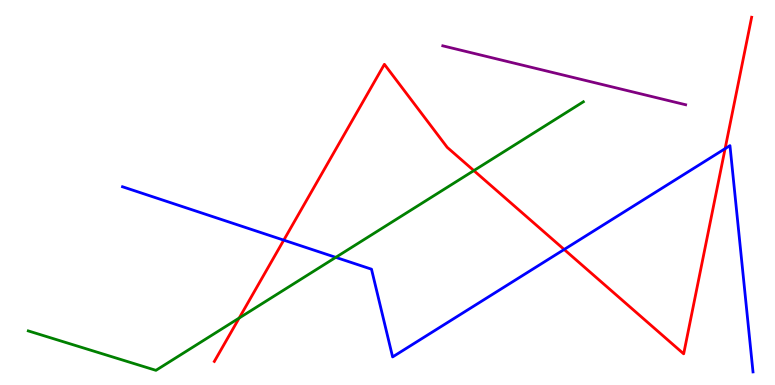[{'lines': ['blue', 'red'], 'intersections': [{'x': 3.66, 'y': 3.76}, {'x': 7.28, 'y': 3.52}, {'x': 9.36, 'y': 6.14}]}, {'lines': ['green', 'red'], 'intersections': [{'x': 3.09, 'y': 1.74}, {'x': 6.11, 'y': 5.57}]}, {'lines': ['purple', 'red'], 'intersections': []}, {'lines': ['blue', 'green'], 'intersections': [{'x': 4.33, 'y': 3.32}]}, {'lines': ['blue', 'purple'], 'intersections': []}, {'lines': ['green', 'purple'], 'intersections': []}]